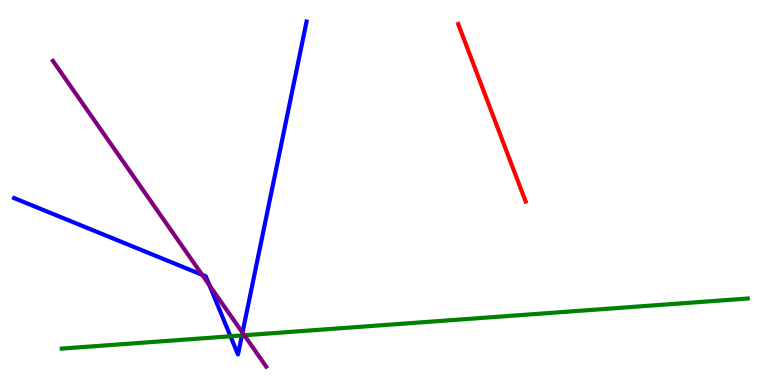[{'lines': ['blue', 'red'], 'intersections': []}, {'lines': ['green', 'red'], 'intersections': []}, {'lines': ['purple', 'red'], 'intersections': []}, {'lines': ['blue', 'green'], 'intersections': [{'x': 2.97, 'y': 1.27}, {'x': 3.12, 'y': 1.29}]}, {'lines': ['blue', 'purple'], 'intersections': [{'x': 2.61, 'y': 2.86}, {'x': 2.7, 'y': 2.59}, {'x': 3.13, 'y': 1.36}]}, {'lines': ['green', 'purple'], 'intersections': [{'x': 3.15, 'y': 1.29}]}]